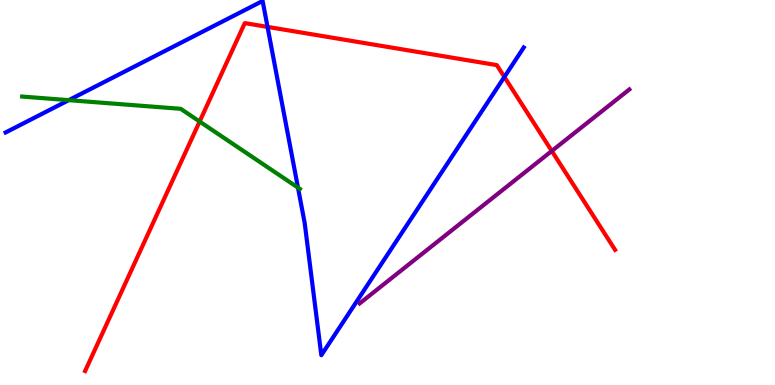[{'lines': ['blue', 'red'], 'intersections': [{'x': 3.45, 'y': 9.3}, {'x': 6.51, 'y': 8.0}]}, {'lines': ['green', 'red'], 'intersections': [{'x': 2.58, 'y': 6.84}]}, {'lines': ['purple', 'red'], 'intersections': [{'x': 7.12, 'y': 6.08}]}, {'lines': ['blue', 'green'], 'intersections': [{'x': 0.887, 'y': 7.4}, {'x': 3.84, 'y': 5.13}]}, {'lines': ['blue', 'purple'], 'intersections': []}, {'lines': ['green', 'purple'], 'intersections': []}]